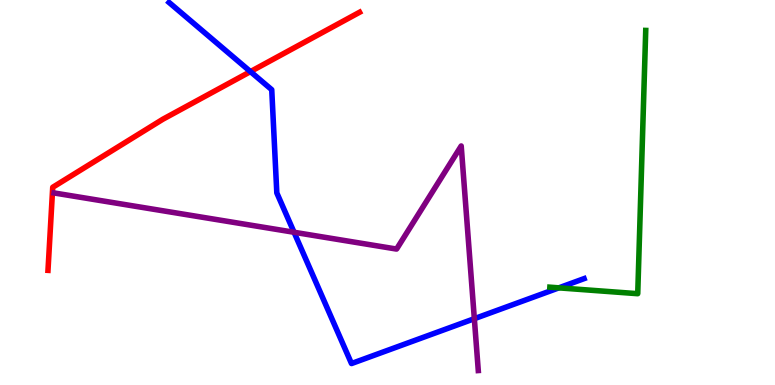[{'lines': ['blue', 'red'], 'intersections': [{'x': 3.23, 'y': 8.14}]}, {'lines': ['green', 'red'], 'intersections': []}, {'lines': ['purple', 'red'], 'intersections': []}, {'lines': ['blue', 'green'], 'intersections': [{'x': 7.21, 'y': 2.52}]}, {'lines': ['blue', 'purple'], 'intersections': [{'x': 3.79, 'y': 3.97}, {'x': 6.12, 'y': 1.72}]}, {'lines': ['green', 'purple'], 'intersections': []}]